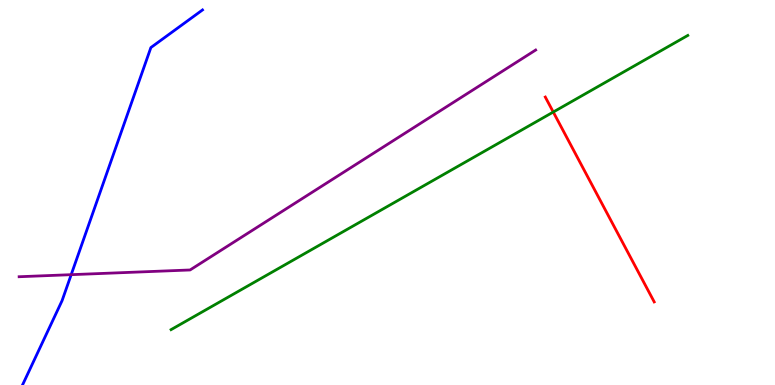[{'lines': ['blue', 'red'], 'intersections': []}, {'lines': ['green', 'red'], 'intersections': [{'x': 7.14, 'y': 7.09}]}, {'lines': ['purple', 'red'], 'intersections': []}, {'lines': ['blue', 'green'], 'intersections': []}, {'lines': ['blue', 'purple'], 'intersections': [{'x': 0.919, 'y': 2.87}]}, {'lines': ['green', 'purple'], 'intersections': []}]